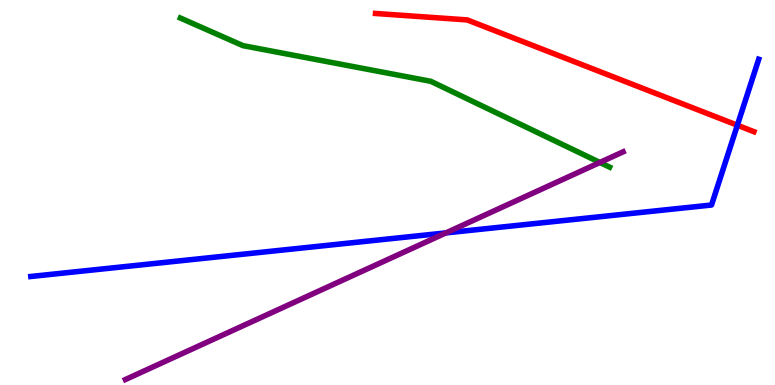[{'lines': ['blue', 'red'], 'intersections': [{'x': 9.51, 'y': 6.75}]}, {'lines': ['green', 'red'], 'intersections': []}, {'lines': ['purple', 'red'], 'intersections': []}, {'lines': ['blue', 'green'], 'intersections': []}, {'lines': ['blue', 'purple'], 'intersections': [{'x': 5.75, 'y': 3.95}]}, {'lines': ['green', 'purple'], 'intersections': [{'x': 7.74, 'y': 5.78}]}]